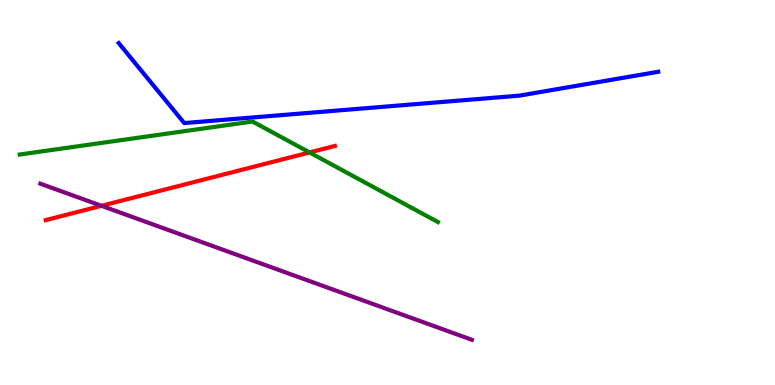[{'lines': ['blue', 'red'], 'intersections': []}, {'lines': ['green', 'red'], 'intersections': [{'x': 3.99, 'y': 6.04}]}, {'lines': ['purple', 'red'], 'intersections': [{'x': 1.31, 'y': 4.65}]}, {'lines': ['blue', 'green'], 'intersections': []}, {'lines': ['blue', 'purple'], 'intersections': []}, {'lines': ['green', 'purple'], 'intersections': []}]